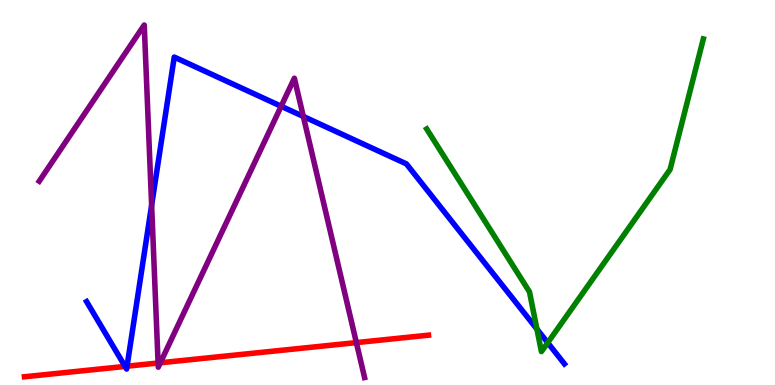[{'lines': ['blue', 'red'], 'intersections': [{'x': 1.61, 'y': 0.483}, {'x': 1.64, 'y': 0.488}]}, {'lines': ['green', 'red'], 'intersections': []}, {'lines': ['purple', 'red'], 'intersections': [{'x': 2.04, 'y': 0.571}, {'x': 2.07, 'y': 0.577}, {'x': 4.6, 'y': 1.1}]}, {'lines': ['blue', 'green'], 'intersections': [{'x': 6.93, 'y': 1.45}, {'x': 7.07, 'y': 1.1}]}, {'lines': ['blue', 'purple'], 'intersections': [{'x': 1.96, 'y': 4.67}, {'x': 3.63, 'y': 7.24}, {'x': 3.91, 'y': 6.98}]}, {'lines': ['green', 'purple'], 'intersections': []}]